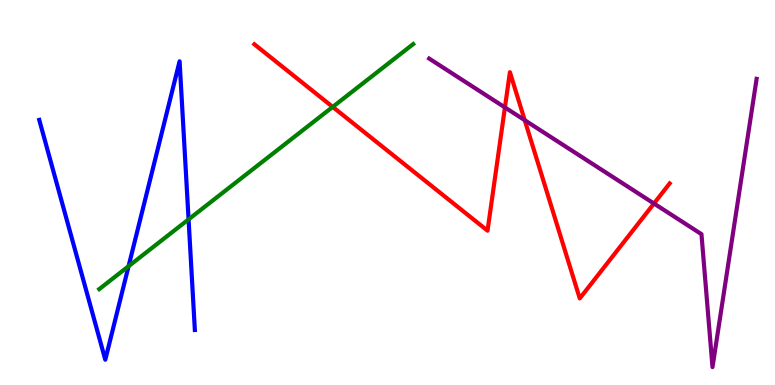[{'lines': ['blue', 'red'], 'intersections': []}, {'lines': ['green', 'red'], 'intersections': [{'x': 4.29, 'y': 7.22}]}, {'lines': ['purple', 'red'], 'intersections': [{'x': 6.52, 'y': 7.21}, {'x': 6.77, 'y': 6.88}, {'x': 8.44, 'y': 4.71}]}, {'lines': ['blue', 'green'], 'intersections': [{'x': 1.66, 'y': 3.09}, {'x': 2.43, 'y': 4.3}]}, {'lines': ['blue', 'purple'], 'intersections': []}, {'lines': ['green', 'purple'], 'intersections': []}]